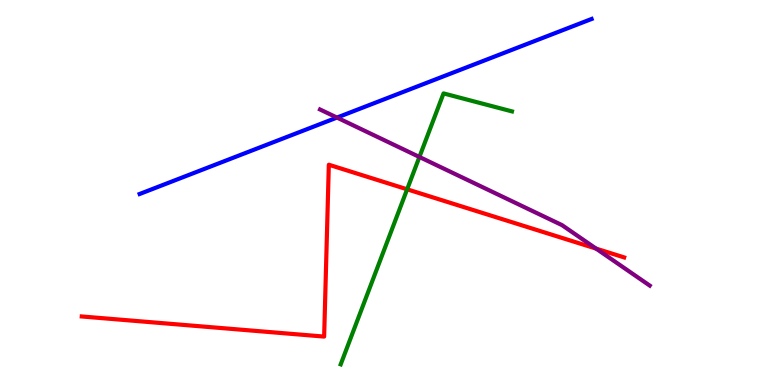[{'lines': ['blue', 'red'], 'intersections': []}, {'lines': ['green', 'red'], 'intersections': [{'x': 5.25, 'y': 5.08}]}, {'lines': ['purple', 'red'], 'intersections': [{'x': 7.69, 'y': 3.54}]}, {'lines': ['blue', 'green'], 'intersections': []}, {'lines': ['blue', 'purple'], 'intersections': [{'x': 4.35, 'y': 6.95}]}, {'lines': ['green', 'purple'], 'intersections': [{'x': 5.41, 'y': 5.92}]}]